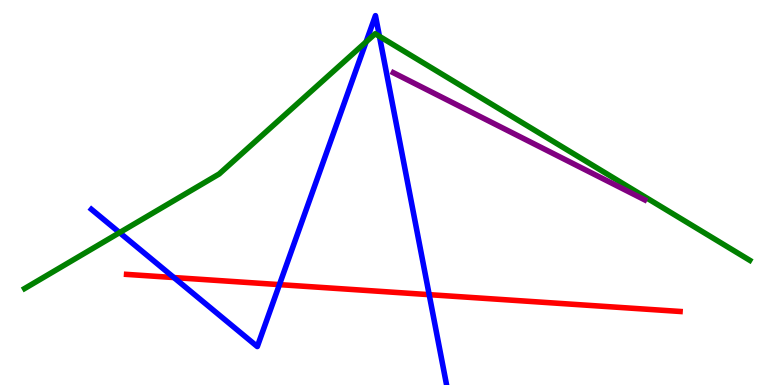[{'lines': ['blue', 'red'], 'intersections': [{'x': 2.24, 'y': 2.79}, {'x': 3.61, 'y': 2.61}, {'x': 5.54, 'y': 2.35}]}, {'lines': ['green', 'red'], 'intersections': []}, {'lines': ['purple', 'red'], 'intersections': []}, {'lines': ['blue', 'green'], 'intersections': [{'x': 1.54, 'y': 3.96}, {'x': 4.72, 'y': 8.91}, {'x': 4.9, 'y': 9.06}]}, {'lines': ['blue', 'purple'], 'intersections': []}, {'lines': ['green', 'purple'], 'intersections': []}]